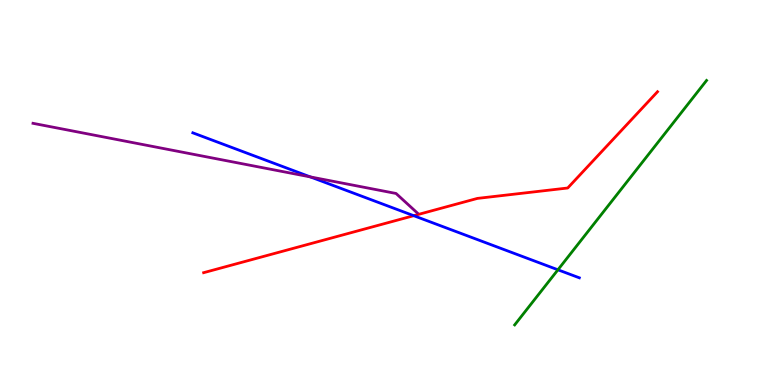[{'lines': ['blue', 'red'], 'intersections': [{'x': 5.34, 'y': 4.4}]}, {'lines': ['green', 'red'], 'intersections': []}, {'lines': ['purple', 'red'], 'intersections': []}, {'lines': ['blue', 'green'], 'intersections': [{'x': 7.2, 'y': 2.99}]}, {'lines': ['blue', 'purple'], 'intersections': [{'x': 4.0, 'y': 5.4}]}, {'lines': ['green', 'purple'], 'intersections': []}]